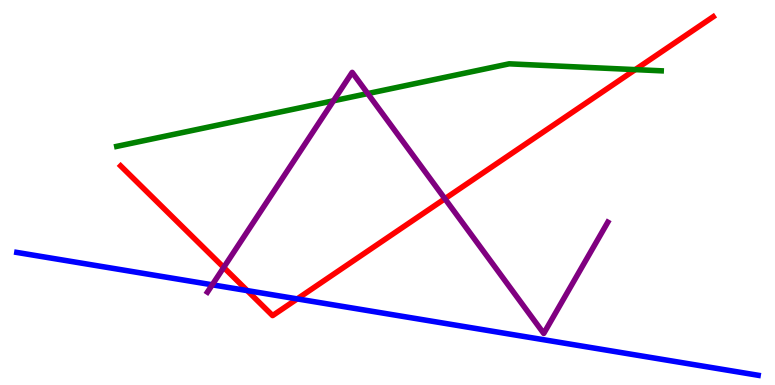[{'lines': ['blue', 'red'], 'intersections': [{'x': 3.19, 'y': 2.45}, {'x': 3.84, 'y': 2.24}]}, {'lines': ['green', 'red'], 'intersections': [{'x': 8.2, 'y': 8.19}]}, {'lines': ['purple', 'red'], 'intersections': [{'x': 2.89, 'y': 3.05}, {'x': 5.74, 'y': 4.84}]}, {'lines': ['blue', 'green'], 'intersections': []}, {'lines': ['blue', 'purple'], 'intersections': [{'x': 2.74, 'y': 2.6}]}, {'lines': ['green', 'purple'], 'intersections': [{'x': 4.3, 'y': 7.38}, {'x': 4.75, 'y': 7.57}]}]